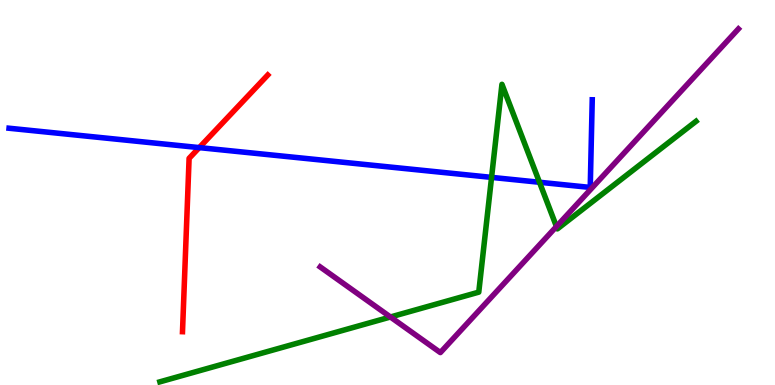[{'lines': ['blue', 'red'], 'intersections': [{'x': 2.57, 'y': 6.17}]}, {'lines': ['green', 'red'], 'intersections': []}, {'lines': ['purple', 'red'], 'intersections': []}, {'lines': ['blue', 'green'], 'intersections': [{'x': 6.34, 'y': 5.39}, {'x': 6.96, 'y': 5.27}]}, {'lines': ['blue', 'purple'], 'intersections': []}, {'lines': ['green', 'purple'], 'intersections': [{'x': 5.04, 'y': 1.77}, {'x': 7.18, 'y': 4.12}]}]